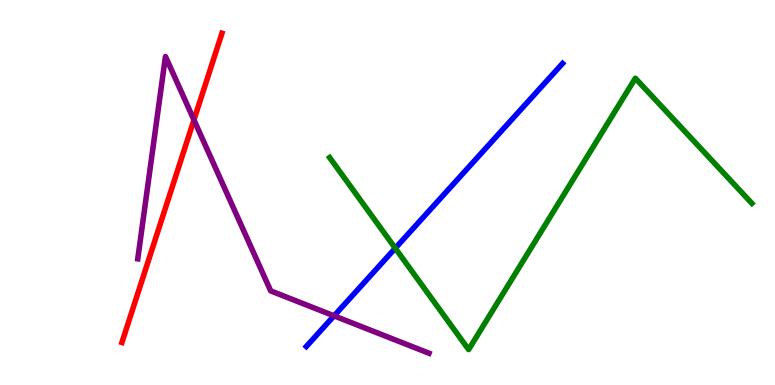[{'lines': ['blue', 'red'], 'intersections': []}, {'lines': ['green', 'red'], 'intersections': []}, {'lines': ['purple', 'red'], 'intersections': [{'x': 2.5, 'y': 6.89}]}, {'lines': ['blue', 'green'], 'intersections': [{'x': 5.1, 'y': 3.55}]}, {'lines': ['blue', 'purple'], 'intersections': [{'x': 4.31, 'y': 1.8}]}, {'lines': ['green', 'purple'], 'intersections': []}]